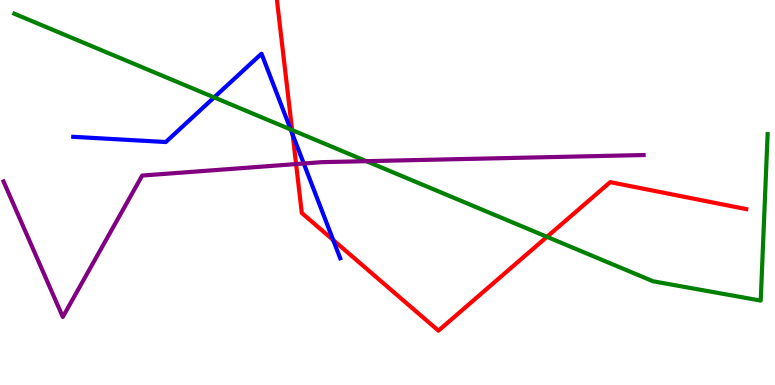[{'lines': ['blue', 'red'], 'intersections': [{'x': 3.78, 'y': 6.5}, {'x': 4.3, 'y': 3.77}]}, {'lines': ['green', 'red'], 'intersections': [{'x': 3.77, 'y': 6.62}, {'x': 7.06, 'y': 3.85}]}, {'lines': ['purple', 'red'], 'intersections': [{'x': 3.82, 'y': 5.74}]}, {'lines': ['blue', 'green'], 'intersections': [{'x': 2.76, 'y': 7.47}, {'x': 3.75, 'y': 6.64}]}, {'lines': ['blue', 'purple'], 'intersections': [{'x': 3.92, 'y': 5.75}]}, {'lines': ['green', 'purple'], 'intersections': [{'x': 4.73, 'y': 5.81}]}]